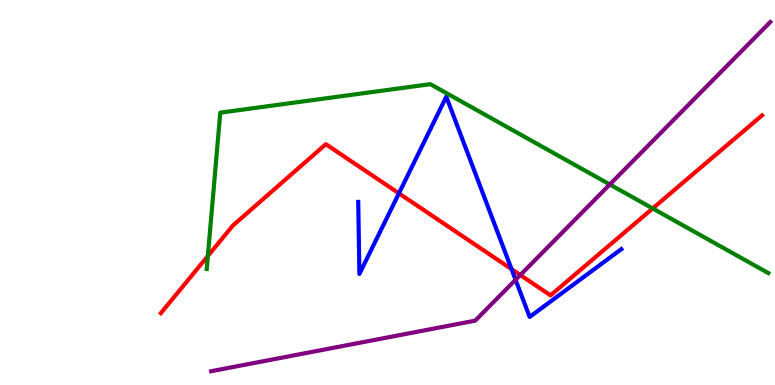[{'lines': ['blue', 'red'], 'intersections': [{'x': 5.15, 'y': 4.98}, {'x': 6.6, 'y': 3.01}]}, {'lines': ['green', 'red'], 'intersections': [{'x': 2.68, 'y': 3.35}, {'x': 8.42, 'y': 4.59}]}, {'lines': ['purple', 'red'], 'intersections': [{'x': 6.71, 'y': 2.86}]}, {'lines': ['blue', 'green'], 'intersections': []}, {'lines': ['blue', 'purple'], 'intersections': [{'x': 6.65, 'y': 2.73}]}, {'lines': ['green', 'purple'], 'intersections': [{'x': 7.87, 'y': 5.21}]}]